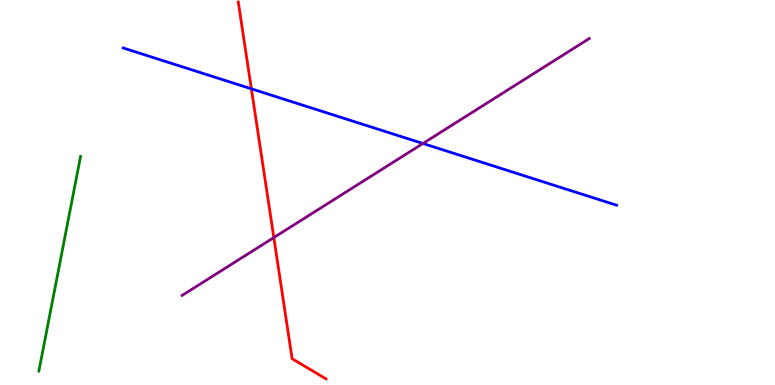[{'lines': ['blue', 'red'], 'intersections': [{'x': 3.24, 'y': 7.69}]}, {'lines': ['green', 'red'], 'intersections': []}, {'lines': ['purple', 'red'], 'intersections': [{'x': 3.53, 'y': 3.83}]}, {'lines': ['blue', 'green'], 'intersections': []}, {'lines': ['blue', 'purple'], 'intersections': [{'x': 5.46, 'y': 6.27}]}, {'lines': ['green', 'purple'], 'intersections': []}]